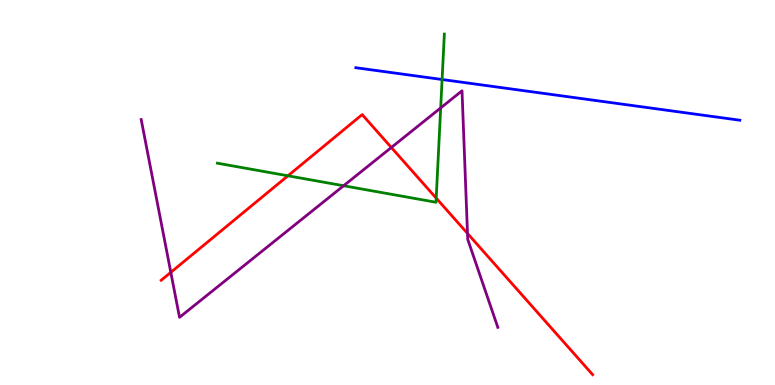[{'lines': ['blue', 'red'], 'intersections': []}, {'lines': ['green', 'red'], 'intersections': [{'x': 3.72, 'y': 5.43}, {'x': 5.63, 'y': 4.85}]}, {'lines': ['purple', 'red'], 'intersections': [{'x': 2.2, 'y': 2.93}, {'x': 5.05, 'y': 6.17}, {'x': 6.03, 'y': 3.94}]}, {'lines': ['blue', 'green'], 'intersections': [{'x': 5.7, 'y': 7.93}]}, {'lines': ['blue', 'purple'], 'intersections': []}, {'lines': ['green', 'purple'], 'intersections': [{'x': 4.43, 'y': 5.18}, {'x': 5.69, 'y': 7.2}]}]